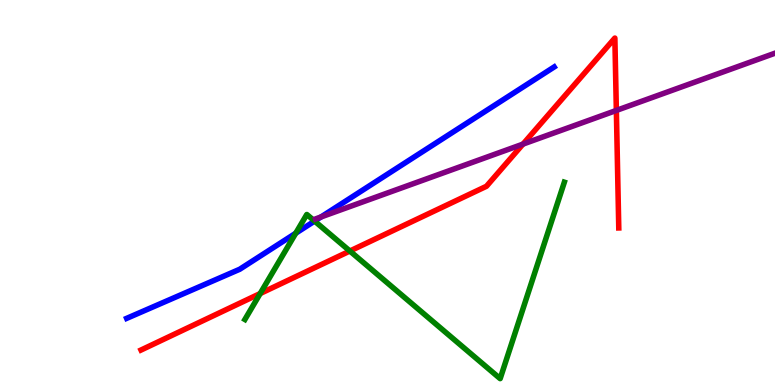[{'lines': ['blue', 'red'], 'intersections': []}, {'lines': ['green', 'red'], 'intersections': [{'x': 3.36, 'y': 2.38}, {'x': 4.51, 'y': 3.48}]}, {'lines': ['purple', 'red'], 'intersections': [{'x': 6.75, 'y': 6.26}, {'x': 7.95, 'y': 7.13}]}, {'lines': ['blue', 'green'], 'intersections': [{'x': 3.82, 'y': 3.94}, {'x': 4.06, 'y': 4.26}]}, {'lines': ['blue', 'purple'], 'intersections': [{'x': 4.14, 'y': 4.36}]}, {'lines': ['green', 'purple'], 'intersections': []}]